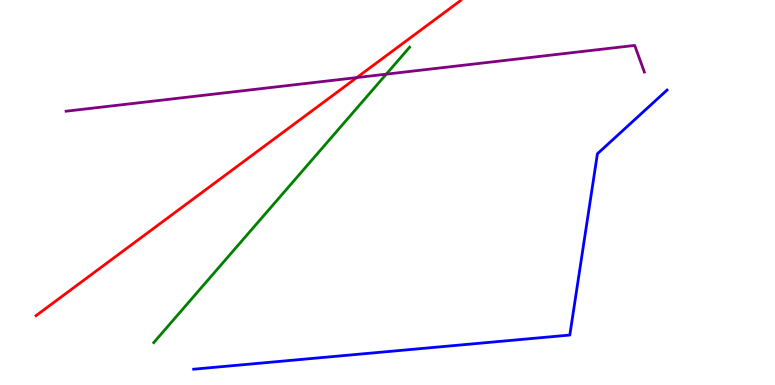[{'lines': ['blue', 'red'], 'intersections': []}, {'lines': ['green', 'red'], 'intersections': []}, {'lines': ['purple', 'red'], 'intersections': [{'x': 4.6, 'y': 7.99}]}, {'lines': ['blue', 'green'], 'intersections': []}, {'lines': ['blue', 'purple'], 'intersections': []}, {'lines': ['green', 'purple'], 'intersections': [{'x': 4.98, 'y': 8.07}]}]